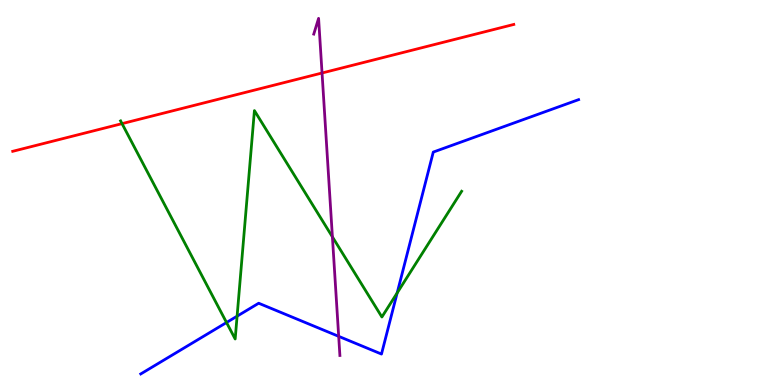[{'lines': ['blue', 'red'], 'intersections': []}, {'lines': ['green', 'red'], 'intersections': [{'x': 1.57, 'y': 6.79}]}, {'lines': ['purple', 'red'], 'intersections': [{'x': 4.16, 'y': 8.1}]}, {'lines': ['blue', 'green'], 'intersections': [{'x': 2.92, 'y': 1.62}, {'x': 3.06, 'y': 1.79}, {'x': 5.12, 'y': 2.39}]}, {'lines': ['blue', 'purple'], 'intersections': [{'x': 4.37, 'y': 1.26}]}, {'lines': ['green', 'purple'], 'intersections': [{'x': 4.29, 'y': 3.85}]}]